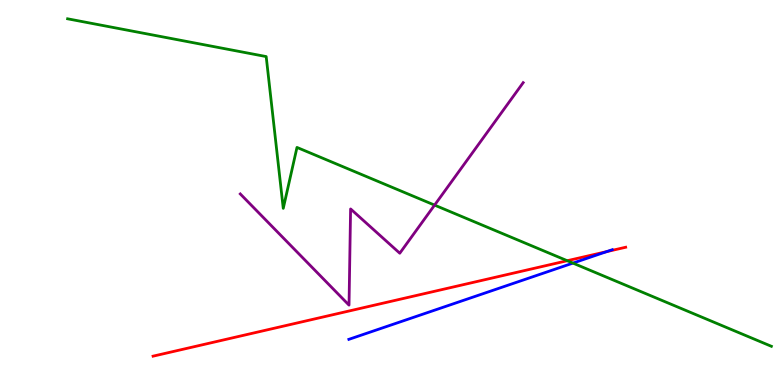[{'lines': ['blue', 'red'], 'intersections': [{'x': 7.83, 'y': 3.46}]}, {'lines': ['green', 'red'], 'intersections': [{'x': 7.32, 'y': 3.23}]}, {'lines': ['purple', 'red'], 'intersections': []}, {'lines': ['blue', 'green'], 'intersections': [{'x': 7.39, 'y': 3.17}]}, {'lines': ['blue', 'purple'], 'intersections': []}, {'lines': ['green', 'purple'], 'intersections': [{'x': 5.61, 'y': 4.67}]}]